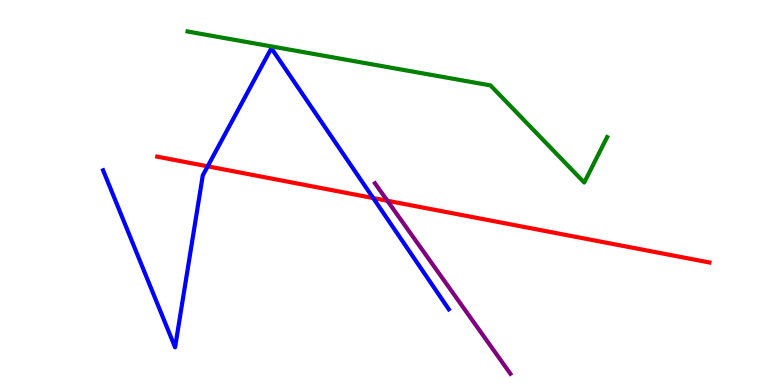[{'lines': ['blue', 'red'], 'intersections': [{'x': 2.68, 'y': 5.68}, {'x': 4.82, 'y': 4.86}]}, {'lines': ['green', 'red'], 'intersections': []}, {'lines': ['purple', 'red'], 'intersections': [{'x': 5.0, 'y': 4.79}]}, {'lines': ['blue', 'green'], 'intersections': []}, {'lines': ['blue', 'purple'], 'intersections': []}, {'lines': ['green', 'purple'], 'intersections': []}]